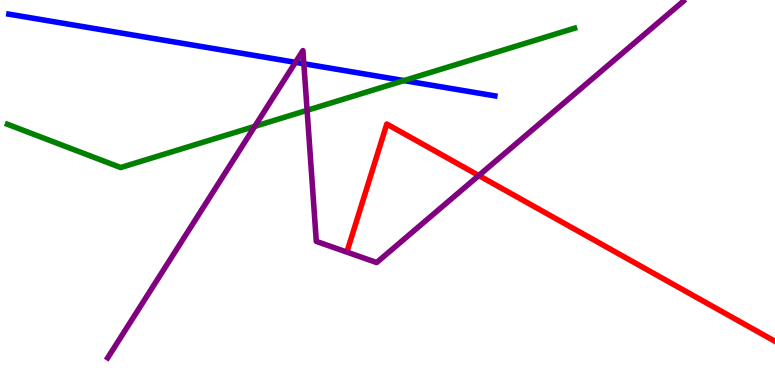[{'lines': ['blue', 'red'], 'intersections': []}, {'lines': ['green', 'red'], 'intersections': []}, {'lines': ['purple', 'red'], 'intersections': [{'x': 6.18, 'y': 5.44}]}, {'lines': ['blue', 'green'], 'intersections': [{'x': 5.21, 'y': 7.91}]}, {'lines': ['blue', 'purple'], 'intersections': [{'x': 3.81, 'y': 8.38}, {'x': 3.92, 'y': 8.34}]}, {'lines': ['green', 'purple'], 'intersections': [{'x': 3.29, 'y': 6.72}, {'x': 3.96, 'y': 7.13}]}]